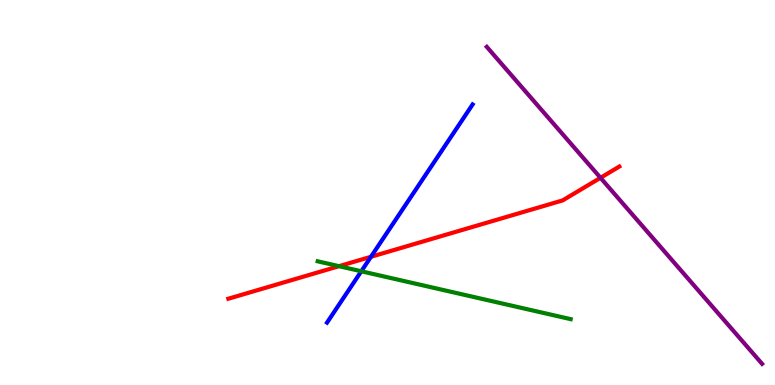[{'lines': ['blue', 'red'], 'intersections': [{'x': 4.79, 'y': 3.33}]}, {'lines': ['green', 'red'], 'intersections': [{'x': 4.37, 'y': 3.09}]}, {'lines': ['purple', 'red'], 'intersections': [{'x': 7.75, 'y': 5.38}]}, {'lines': ['blue', 'green'], 'intersections': [{'x': 4.66, 'y': 2.95}]}, {'lines': ['blue', 'purple'], 'intersections': []}, {'lines': ['green', 'purple'], 'intersections': []}]